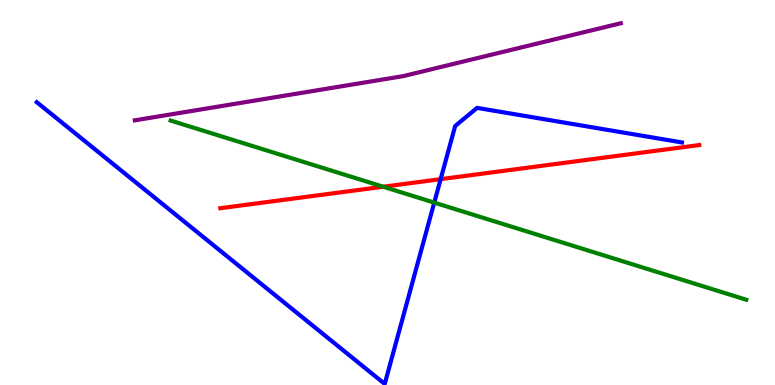[{'lines': ['blue', 'red'], 'intersections': [{'x': 5.69, 'y': 5.35}]}, {'lines': ['green', 'red'], 'intersections': [{'x': 4.94, 'y': 5.15}]}, {'lines': ['purple', 'red'], 'intersections': []}, {'lines': ['blue', 'green'], 'intersections': [{'x': 5.6, 'y': 4.74}]}, {'lines': ['blue', 'purple'], 'intersections': []}, {'lines': ['green', 'purple'], 'intersections': []}]